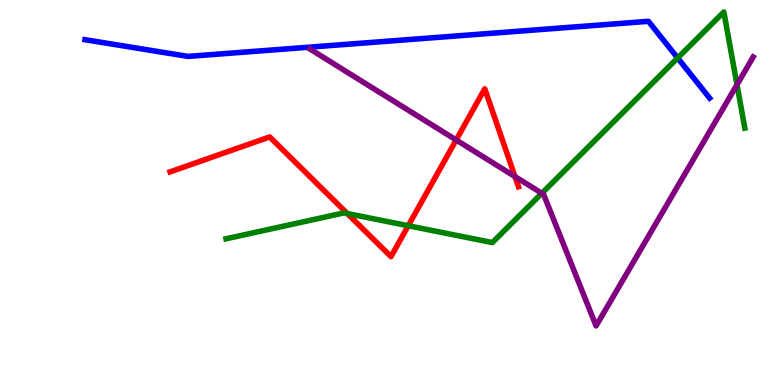[{'lines': ['blue', 'red'], 'intersections': []}, {'lines': ['green', 'red'], 'intersections': [{'x': 4.48, 'y': 4.45}, {'x': 5.27, 'y': 4.14}]}, {'lines': ['purple', 'red'], 'intersections': [{'x': 5.89, 'y': 6.36}, {'x': 6.65, 'y': 5.41}]}, {'lines': ['blue', 'green'], 'intersections': [{'x': 8.74, 'y': 8.49}]}, {'lines': ['blue', 'purple'], 'intersections': []}, {'lines': ['green', 'purple'], 'intersections': [{'x': 6.99, 'y': 4.98}, {'x': 9.51, 'y': 7.8}]}]